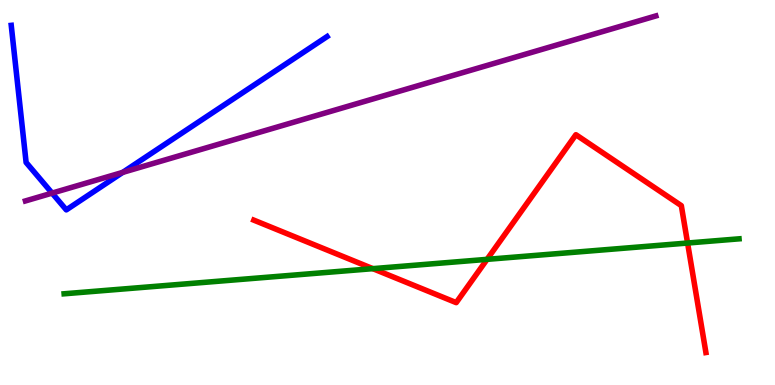[{'lines': ['blue', 'red'], 'intersections': []}, {'lines': ['green', 'red'], 'intersections': [{'x': 4.81, 'y': 3.02}, {'x': 6.28, 'y': 3.26}, {'x': 8.87, 'y': 3.69}]}, {'lines': ['purple', 'red'], 'intersections': []}, {'lines': ['blue', 'green'], 'intersections': []}, {'lines': ['blue', 'purple'], 'intersections': [{'x': 0.672, 'y': 4.98}, {'x': 1.58, 'y': 5.52}]}, {'lines': ['green', 'purple'], 'intersections': []}]